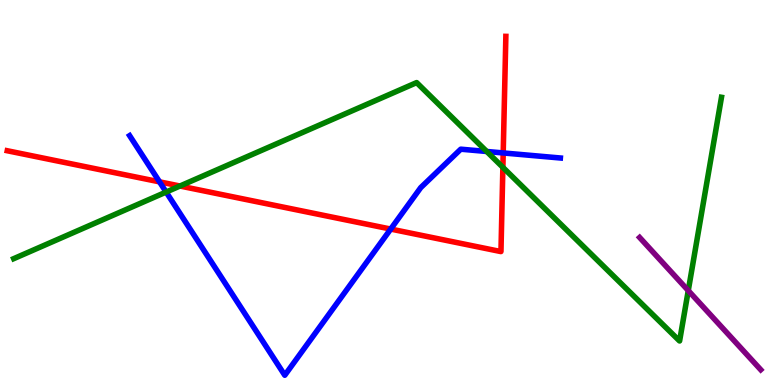[{'lines': ['blue', 'red'], 'intersections': [{'x': 2.06, 'y': 5.28}, {'x': 5.04, 'y': 4.05}, {'x': 6.49, 'y': 6.03}]}, {'lines': ['green', 'red'], 'intersections': [{'x': 2.32, 'y': 5.17}, {'x': 6.49, 'y': 5.65}]}, {'lines': ['purple', 'red'], 'intersections': []}, {'lines': ['blue', 'green'], 'intersections': [{'x': 2.14, 'y': 5.01}, {'x': 6.28, 'y': 6.07}]}, {'lines': ['blue', 'purple'], 'intersections': []}, {'lines': ['green', 'purple'], 'intersections': [{'x': 8.88, 'y': 2.45}]}]